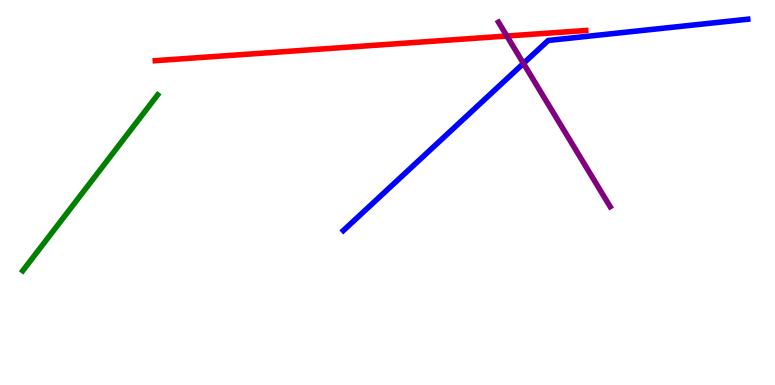[{'lines': ['blue', 'red'], 'intersections': []}, {'lines': ['green', 'red'], 'intersections': []}, {'lines': ['purple', 'red'], 'intersections': [{'x': 6.54, 'y': 9.06}]}, {'lines': ['blue', 'green'], 'intersections': []}, {'lines': ['blue', 'purple'], 'intersections': [{'x': 6.75, 'y': 8.35}]}, {'lines': ['green', 'purple'], 'intersections': []}]